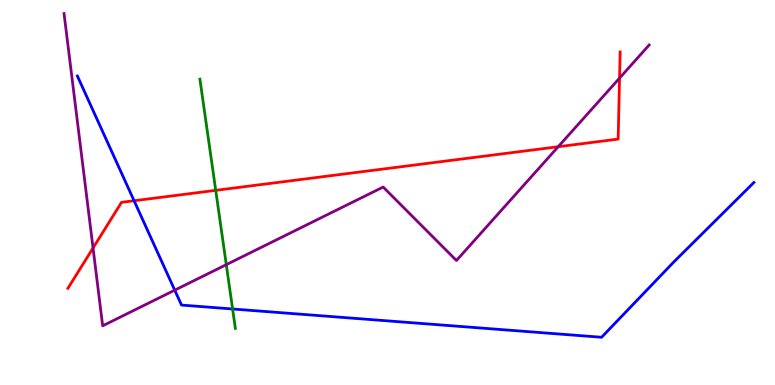[{'lines': ['blue', 'red'], 'intersections': [{'x': 1.73, 'y': 4.79}]}, {'lines': ['green', 'red'], 'intersections': [{'x': 2.78, 'y': 5.06}]}, {'lines': ['purple', 'red'], 'intersections': [{'x': 1.2, 'y': 3.56}, {'x': 7.2, 'y': 6.19}, {'x': 7.99, 'y': 7.97}]}, {'lines': ['blue', 'green'], 'intersections': [{'x': 3.0, 'y': 1.97}]}, {'lines': ['blue', 'purple'], 'intersections': [{'x': 2.25, 'y': 2.46}]}, {'lines': ['green', 'purple'], 'intersections': [{'x': 2.92, 'y': 3.13}]}]